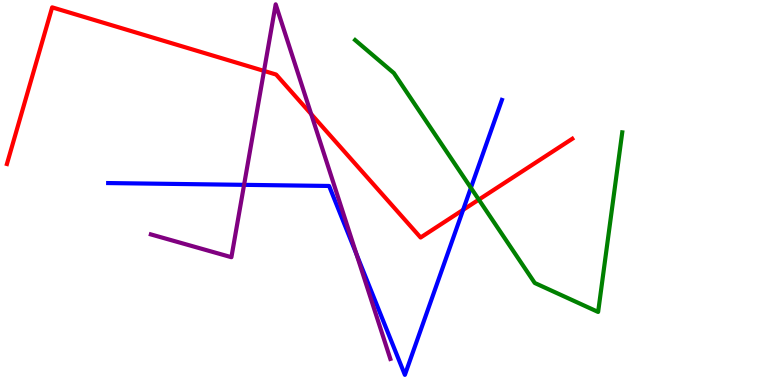[{'lines': ['blue', 'red'], 'intersections': [{'x': 5.98, 'y': 4.55}]}, {'lines': ['green', 'red'], 'intersections': [{'x': 6.18, 'y': 4.81}]}, {'lines': ['purple', 'red'], 'intersections': [{'x': 3.41, 'y': 8.16}, {'x': 4.02, 'y': 7.04}]}, {'lines': ['blue', 'green'], 'intersections': [{'x': 6.08, 'y': 5.12}]}, {'lines': ['blue', 'purple'], 'intersections': [{'x': 3.15, 'y': 5.2}, {'x': 4.6, 'y': 3.39}]}, {'lines': ['green', 'purple'], 'intersections': []}]